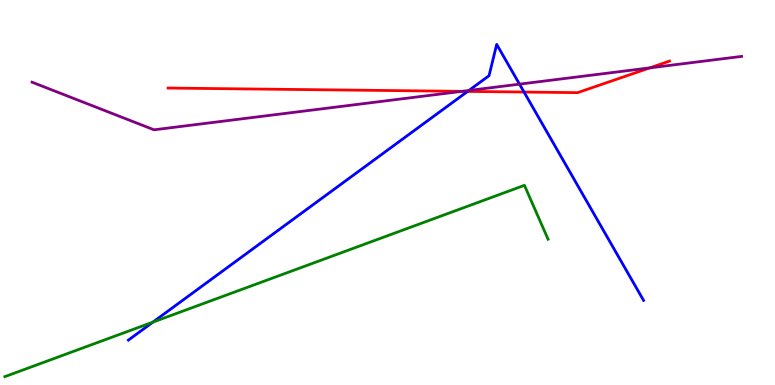[{'lines': ['blue', 'red'], 'intersections': [{'x': 6.03, 'y': 7.63}, {'x': 6.76, 'y': 7.61}]}, {'lines': ['green', 'red'], 'intersections': []}, {'lines': ['purple', 'red'], 'intersections': [{'x': 5.96, 'y': 7.63}, {'x': 8.38, 'y': 8.24}]}, {'lines': ['blue', 'green'], 'intersections': [{'x': 1.97, 'y': 1.63}]}, {'lines': ['blue', 'purple'], 'intersections': [{'x': 6.05, 'y': 7.65}, {'x': 6.7, 'y': 7.81}]}, {'lines': ['green', 'purple'], 'intersections': []}]